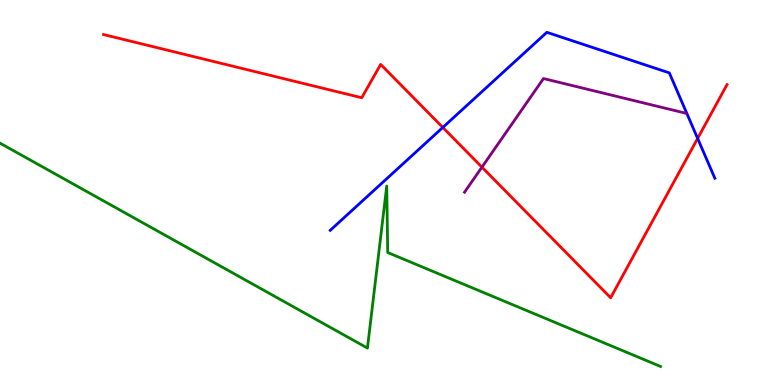[{'lines': ['blue', 'red'], 'intersections': [{'x': 5.71, 'y': 6.69}, {'x': 9.0, 'y': 6.4}]}, {'lines': ['green', 'red'], 'intersections': []}, {'lines': ['purple', 'red'], 'intersections': [{'x': 6.22, 'y': 5.66}]}, {'lines': ['blue', 'green'], 'intersections': []}, {'lines': ['blue', 'purple'], 'intersections': []}, {'lines': ['green', 'purple'], 'intersections': []}]